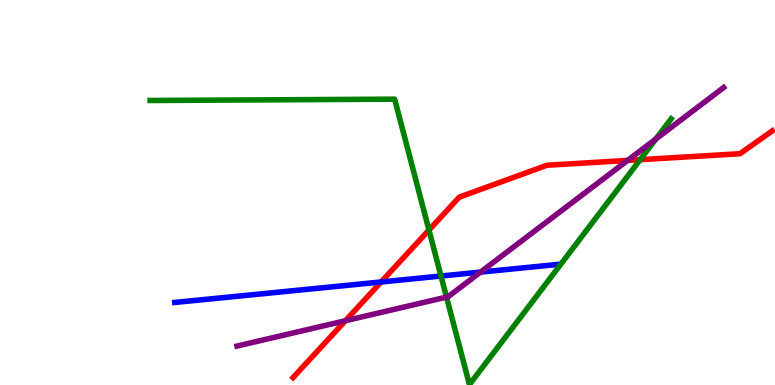[{'lines': ['blue', 'red'], 'intersections': [{'x': 4.92, 'y': 2.68}]}, {'lines': ['green', 'red'], 'intersections': [{'x': 5.53, 'y': 4.02}, {'x': 8.26, 'y': 5.85}]}, {'lines': ['purple', 'red'], 'intersections': [{'x': 4.46, 'y': 1.67}, {'x': 8.1, 'y': 5.83}]}, {'lines': ['blue', 'green'], 'intersections': [{'x': 5.69, 'y': 2.83}]}, {'lines': ['blue', 'purple'], 'intersections': [{'x': 6.2, 'y': 2.93}]}, {'lines': ['green', 'purple'], 'intersections': [{'x': 5.76, 'y': 2.28}, {'x': 8.46, 'y': 6.39}]}]